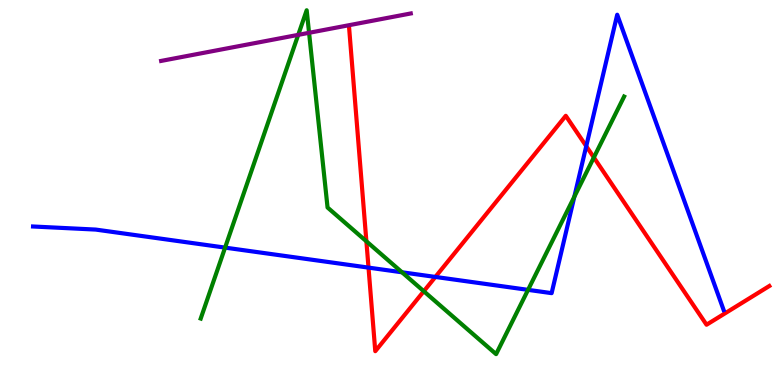[{'lines': ['blue', 'red'], 'intersections': [{'x': 4.75, 'y': 3.05}, {'x': 5.62, 'y': 2.81}, {'x': 7.56, 'y': 6.2}]}, {'lines': ['green', 'red'], 'intersections': [{'x': 4.73, 'y': 3.73}, {'x': 5.47, 'y': 2.44}, {'x': 7.66, 'y': 5.91}]}, {'lines': ['purple', 'red'], 'intersections': []}, {'lines': ['blue', 'green'], 'intersections': [{'x': 2.9, 'y': 3.57}, {'x': 5.19, 'y': 2.93}, {'x': 6.81, 'y': 2.47}, {'x': 7.41, 'y': 4.89}]}, {'lines': ['blue', 'purple'], 'intersections': []}, {'lines': ['green', 'purple'], 'intersections': [{'x': 3.85, 'y': 9.09}, {'x': 3.99, 'y': 9.15}]}]